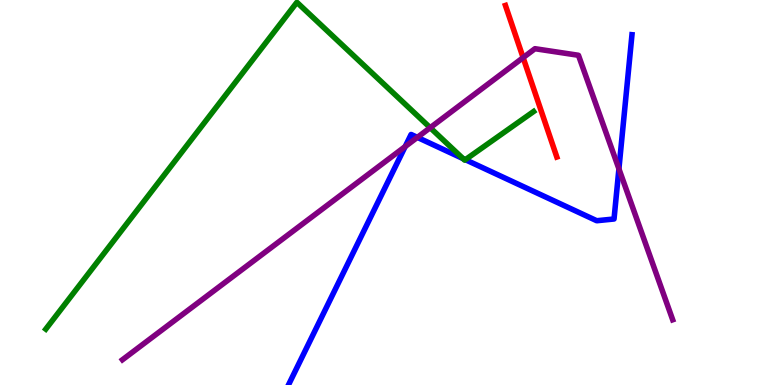[{'lines': ['blue', 'red'], 'intersections': []}, {'lines': ['green', 'red'], 'intersections': []}, {'lines': ['purple', 'red'], 'intersections': [{'x': 6.75, 'y': 8.5}]}, {'lines': ['blue', 'green'], 'intersections': [{'x': 5.97, 'y': 5.88}, {'x': 6.0, 'y': 5.85}]}, {'lines': ['blue', 'purple'], 'intersections': [{'x': 5.23, 'y': 6.19}, {'x': 5.39, 'y': 6.43}, {'x': 7.99, 'y': 5.61}]}, {'lines': ['green', 'purple'], 'intersections': [{'x': 5.55, 'y': 6.68}]}]